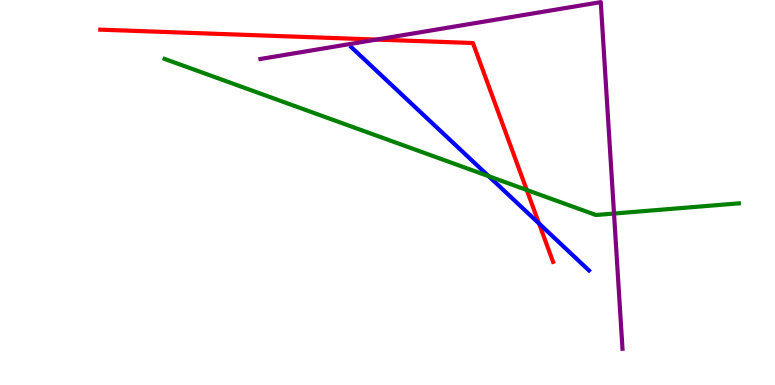[{'lines': ['blue', 'red'], 'intersections': [{'x': 6.96, 'y': 4.19}]}, {'lines': ['green', 'red'], 'intersections': [{'x': 6.8, 'y': 5.07}]}, {'lines': ['purple', 'red'], 'intersections': [{'x': 4.86, 'y': 8.97}]}, {'lines': ['blue', 'green'], 'intersections': [{'x': 6.31, 'y': 5.42}]}, {'lines': ['blue', 'purple'], 'intersections': []}, {'lines': ['green', 'purple'], 'intersections': [{'x': 7.92, 'y': 4.45}]}]